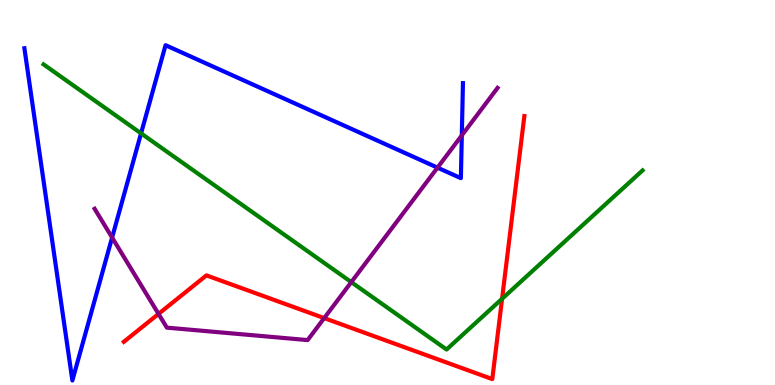[{'lines': ['blue', 'red'], 'intersections': []}, {'lines': ['green', 'red'], 'intersections': [{'x': 6.48, 'y': 2.24}]}, {'lines': ['purple', 'red'], 'intersections': [{'x': 2.05, 'y': 1.85}, {'x': 4.18, 'y': 1.74}]}, {'lines': ['blue', 'green'], 'intersections': [{'x': 1.82, 'y': 6.54}]}, {'lines': ['blue', 'purple'], 'intersections': [{'x': 1.45, 'y': 3.83}, {'x': 5.65, 'y': 5.65}, {'x': 5.96, 'y': 6.48}]}, {'lines': ['green', 'purple'], 'intersections': [{'x': 4.53, 'y': 2.67}]}]